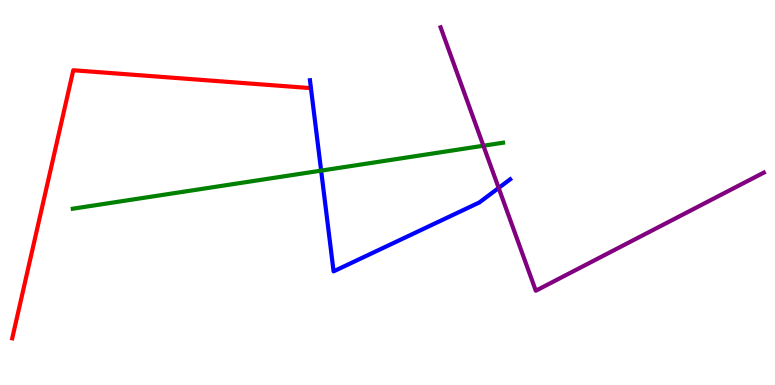[{'lines': ['blue', 'red'], 'intersections': []}, {'lines': ['green', 'red'], 'intersections': []}, {'lines': ['purple', 'red'], 'intersections': []}, {'lines': ['blue', 'green'], 'intersections': [{'x': 4.14, 'y': 5.57}]}, {'lines': ['blue', 'purple'], 'intersections': [{'x': 6.43, 'y': 5.12}]}, {'lines': ['green', 'purple'], 'intersections': [{'x': 6.24, 'y': 6.21}]}]